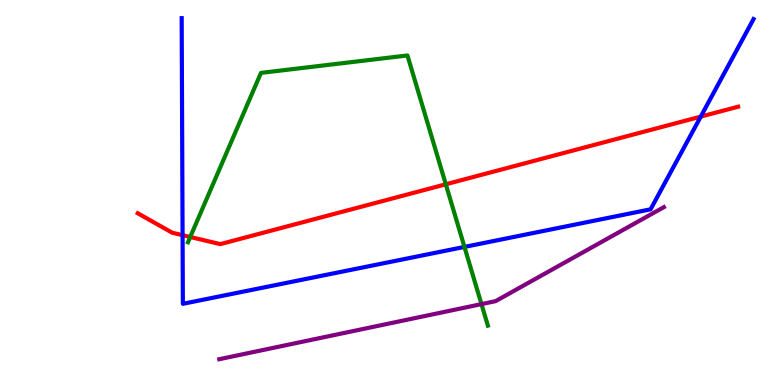[{'lines': ['blue', 'red'], 'intersections': [{'x': 2.36, 'y': 3.89}, {'x': 9.04, 'y': 6.97}]}, {'lines': ['green', 'red'], 'intersections': [{'x': 2.45, 'y': 3.84}, {'x': 5.75, 'y': 5.21}]}, {'lines': ['purple', 'red'], 'intersections': []}, {'lines': ['blue', 'green'], 'intersections': [{'x': 5.99, 'y': 3.59}]}, {'lines': ['blue', 'purple'], 'intersections': []}, {'lines': ['green', 'purple'], 'intersections': [{'x': 6.21, 'y': 2.1}]}]